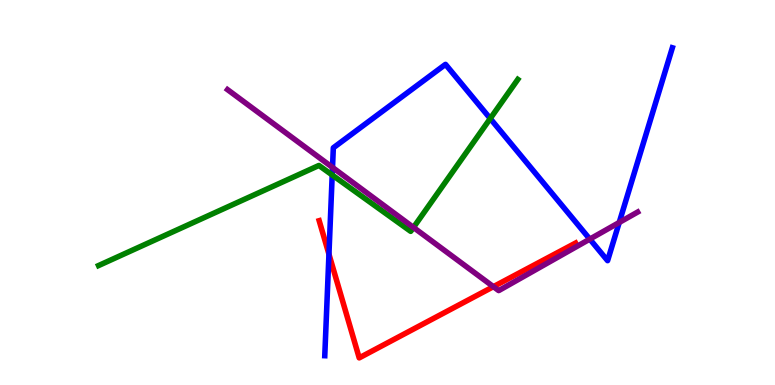[{'lines': ['blue', 'red'], 'intersections': [{'x': 4.24, 'y': 3.4}]}, {'lines': ['green', 'red'], 'intersections': []}, {'lines': ['purple', 'red'], 'intersections': [{'x': 6.37, 'y': 2.55}]}, {'lines': ['blue', 'green'], 'intersections': [{'x': 4.29, 'y': 5.45}, {'x': 6.33, 'y': 6.92}]}, {'lines': ['blue', 'purple'], 'intersections': [{'x': 4.29, 'y': 5.65}, {'x': 7.61, 'y': 3.79}, {'x': 7.99, 'y': 4.22}]}, {'lines': ['green', 'purple'], 'intersections': [{'x': 5.34, 'y': 4.09}]}]